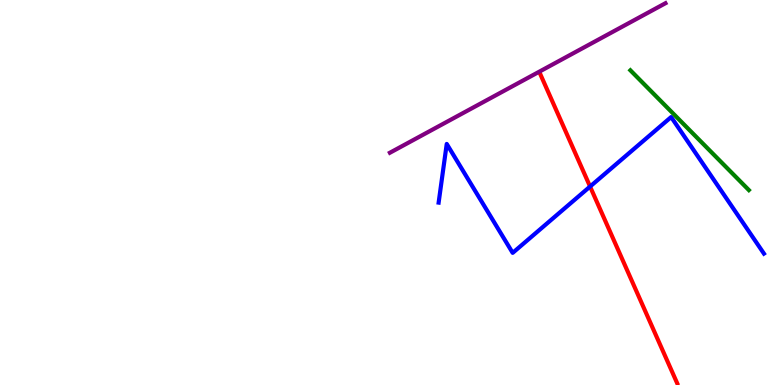[{'lines': ['blue', 'red'], 'intersections': [{'x': 7.61, 'y': 5.15}]}, {'lines': ['green', 'red'], 'intersections': []}, {'lines': ['purple', 'red'], 'intersections': []}, {'lines': ['blue', 'green'], 'intersections': []}, {'lines': ['blue', 'purple'], 'intersections': []}, {'lines': ['green', 'purple'], 'intersections': []}]